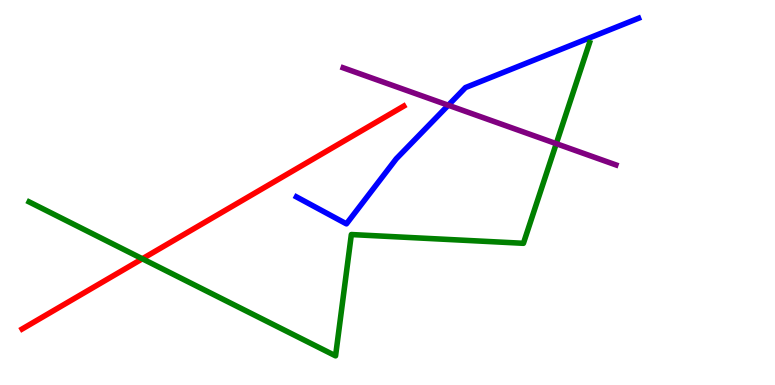[{'lines': ['blue', 'red'], 'intersections': []}, {'lines': ['green', 'red'], 'intersections': [{'x': 1.84, 'y': 3.28}]}, {'lines': ['purple', 'red'], 'intersections': []}, {'lines': ['blue', 'green'], 'intersections': []}, {'lines': ['blue', 'purple'], 'intersections': [{'x': 5.78, 'y': 7.27}]}, {'lines': ['green', 'purple'], 'intersections': [{'x': 7.18, 'y': 6.27}]}]